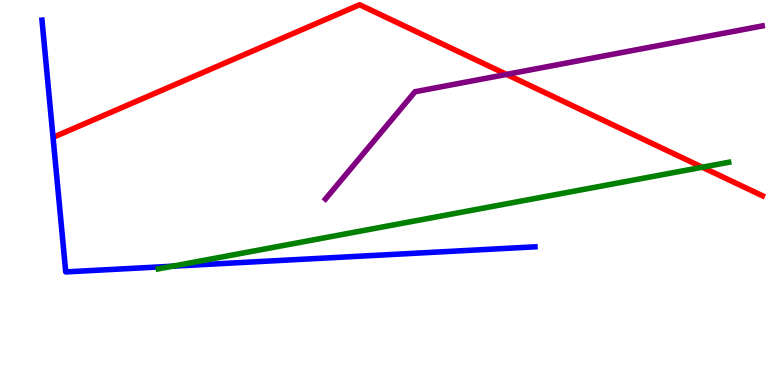[{'lines': ['blue', 'red'], 'intersections': []}, {'lines': ['green', 'red'], 'intersections': [{'x': 9.06, 'y': 5.66}]}, {'lines': ['purple', 'red'], 'intersections': [{'x': 6.54, 'y': 8.07}]}, {'lines': ['blue', 'green'], 'intersections': [{'x': 2.23, 'y': 3.09}]}, {'lines': ['blue', 'purple'], 'intersections': []}, {'lines': ['green', 'purple'], 'intersections': []}]